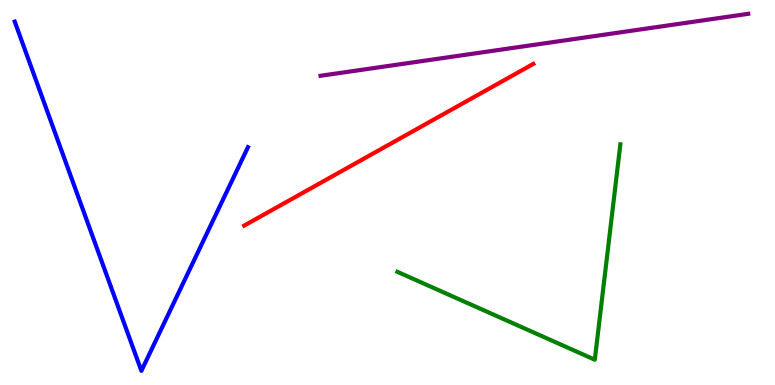[{'lines': ['blue', 'red'], 'intersections': []}, {'lines': ['green', 'red'], 'intersections': []}, {'lines': ['purple', 'red'], 'intersections': []}, {'lines': ['blue', 'green'], 'intersections': []}, {'lines': ['blue', 'purple'], 'intersections': []}, {'lines': ['green', 'purple'], 'intersections': []}]